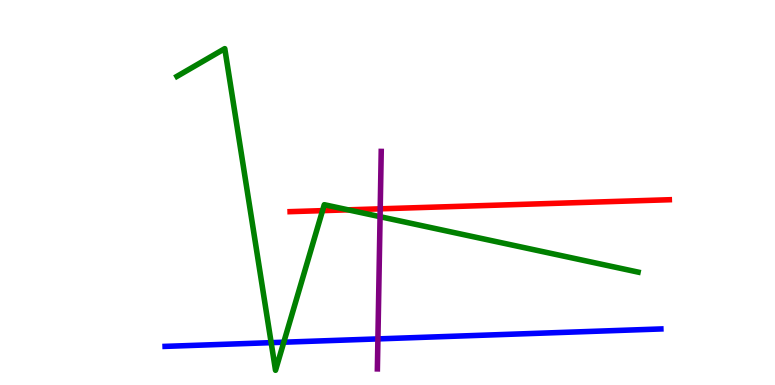[{'lines': ['blue', 'red'], 'intersections': []}, {'lines': ['green', 'red'], 'intersections': [{'x': 4.16, 'y': 4.53}, {'x': 4.49, 'y': 4.55}]}, {'lines': ['purple', 'red'], 'intersections': [{'x': 4.91, 'y': 4.58}]}, {'lines': ['blue', 'green'], 'intersections': [{'x': 3.5, 'y': 1.1}, {'x': 3.66, 'y': 1.11}]}, {'lines': ['blue', 'purple'], 'intersections': [{'x': 4.88, 'y': 1.2}]}, {'lines': ['green', 'purple'], 'intersections': [{'x': 4.9, 'y': 4.37}]}]